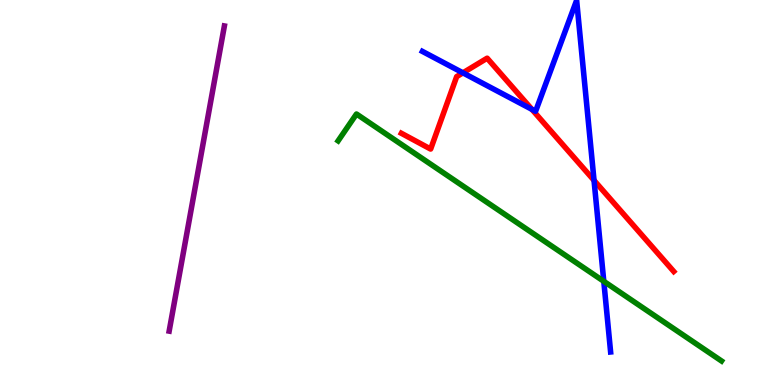[{'lines': ['blue', 'red'], 'intersections': [{'x': 5.97, 'y': 8.11}, {'x': 6.86, 'y': 7.16}, {'x': 7.66, 'y': 5.32}]}, {'lines': ['green', 'red'], 'intersections': []}, {'lines': ['purple', 'red'], 'intersections': []}, {'lines': ['blue', 'green'], 'intersections': [{'x': 7.79, 'y': 2.69}]}, {'lines': ['blue', 'purple'], 'intersections': []}, {'lines': ['green', 'purple'], 'intersections': []}]